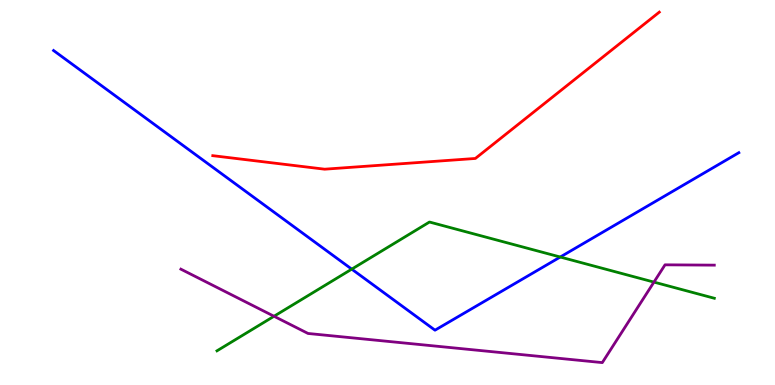[{'lines': ['blue', 'red'], 'intersections': []}, {'lines': ['green', 'red'], 'intersections': []}, {'lines': ['purple', 'red'], 'intersections': []}, {'lines': ['blue', 'green'], 'intersections': [{'x': 4.54, 'y': 3.01}, {'x': 7.23, 'y': 3.32}]}, {'lines': ['blue', 'purple'], 'intersections': []}, {'lines': ['green', 'purple'], 'intersections': [{'x': 3.54, 'y': 1.79}, {'x': 8.44, 'y': 2.67}]}]